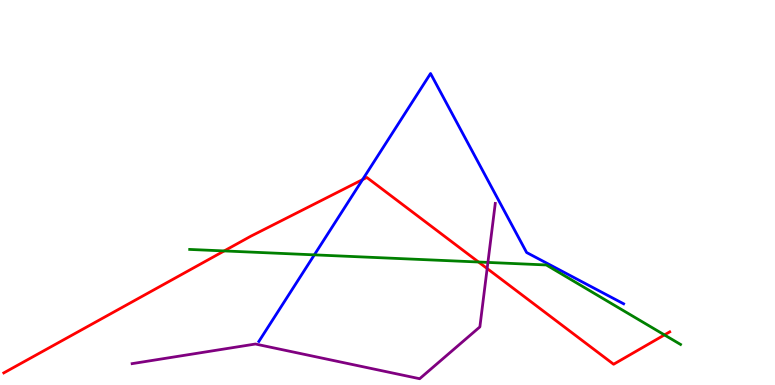[{'lines': ['blue', 'red'], 'intersections': [{'x': 4.68, 'y': 5.33}]}, {'lines': ['green', 'red'], 'intersections': [{'x': 2.89, 'y': 3.48}, {'x': 6.17, 'y': 3.19}, {'x': 8.57, 'y': 1.3}]}, {'lines': ['purple', 'red'], 'intersections': [{'x': 6.29, 'y': 3.03}]}, {'lines': ['blue', 'green'], 'intersections': [{'x': 4.06, 'y': 3.38}]}, {'lines': ['blue', 'purple'], 'intersections': []}, {'lines': ['green', 'purple'], 'intersections': [{'x': 6.3, 'y': 3.18}]}]